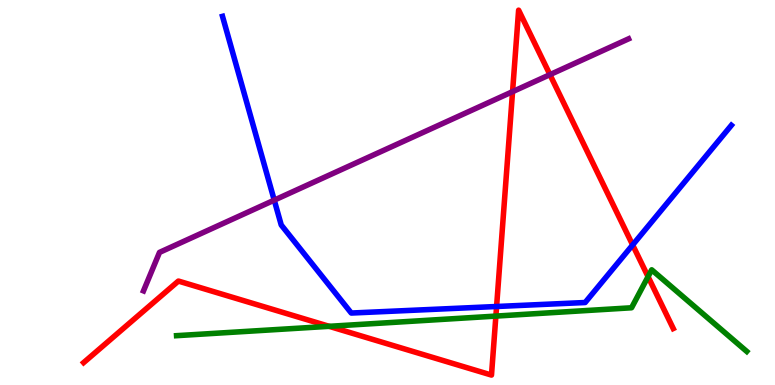[{'lines': ['blue', 'red'], 'intersections': [{'x': 6.41, 'y': 2.04}, {'x': 8.16, 'y': 3.64}]}, {'lines': ['green', 'red'], 'intersections': [{'x': 4.25, 'y': 1.52}, {'x': 6.4, 'y': 1.79}, {'x': 8.36, 'y': 2.81}]}, {'lines': ['purple', 'red'], 'intersections': [{'x': 6.61, 'y': 7.62}, {'x': 7.1, 'y': 8.06}]}, {'lines': ['blue', 'green'], 'intersections': []}, {'lines': ['blue', 'purple'], 'intersections': [{'x': 3.54, 'y': 4.8}]}, {'lines': ['green', 'purple'], 'intersections': []}]